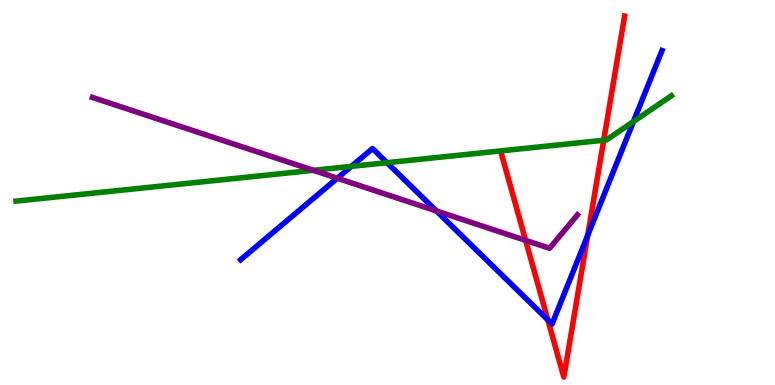[{'lines': ['blue', 'red'], 'intersections': [{'x': 7.07, 'y': 1.69}, {'x': 7.58, 'y': 3.88}]}, {'lines': ['green', 'red'], 'intersections': [{'x': 7.79, 'y': 6.36}]}, {'lines': ['purple', 'red'], 'intersections': [{'x': 6.78, 'y': 3.76}]}, {'lines': ['blue', 'green'], 'intersections': [{'x': 4.53, 'y': 5.68}, {'x': 4.99, 'y': 5.77}, {'x': 8.17, 'y': 6.84}]}, {'lines': ['blue', 'purple'], 'intersections': [{'x': 4.35, 'y': 5.37}, {'x': 5.63, 'y': 4.52}]}, {'lines': ['green', 'purple'], 'intersections': [{'x': 4.04, 'y': 5.58}]}]